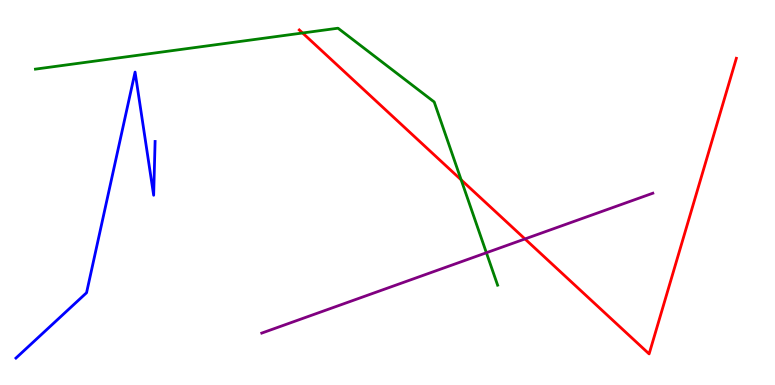[{'lines': ['blue', 'red'], 'intersections': []}, {'lines': ['green', 'red'], 'intersections': [{'x': 3.9, 'y': 9.14}, {'x': 5.95, 'y': 5.33}]}, {'lines': ['purple', 'red'], 'intersections': [{'x': 6.77, 'y': 3.79}]}, {'lines': ['blue', 'green'], 'intersections': []}, {'lines': ['blue', 'purple'], 'intersections': []}, {'lines': ['green', 'purple'], 'intersections': [{'x': 6.28, 'y': 3.44}]}]